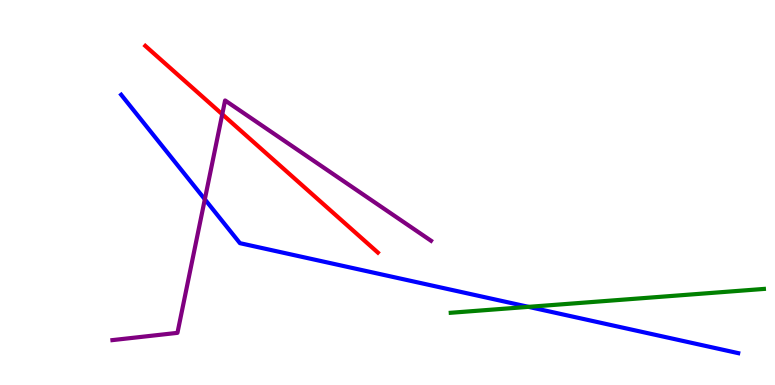[{'lines': ['blue', 'red'], 'intersections': []}, {'lines': ['green', 'red'], 'intersections': []}, {'lines': ['purple', 'red'], 'intersections': [{'x': 2.87, 'y': 7.03}]}, {'lines': ['blue', 'green'], 'intersections': [{'x': 6.82, 'y': 2.03}]}, {'lines': ['blue', 'purple'], 'intersections': [{'x': 2.64, 'y': 4.82}]}, {'lines': ['green', 'purple'], 'intersections': []}]